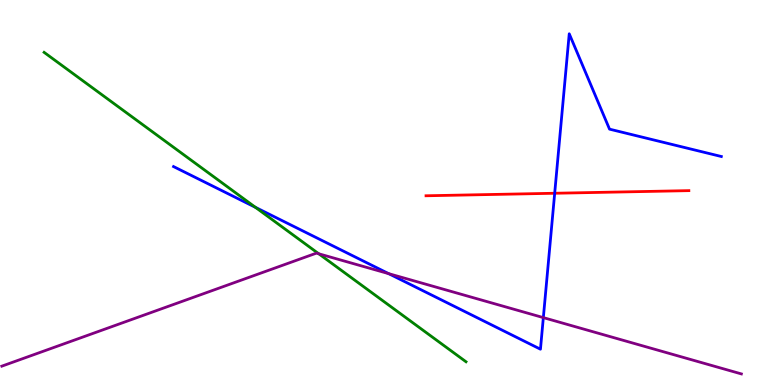[{'lines': ['blue', 'red'], 'intersections': [{'x': 7.16, 'y': 4.98}]}, {'lines': ['green', 'red'], 'intersections': []}, {'lines': ['purple', 'red'], 'intersections': []}, {'lines': ['blue', 'green'], 'intersections': [{'x': 3.3, 'y': 4.61}]}, {'lines': ['blue', 'purple'], 'intersections': [{'x': 5.01, 'y': 2.89}, {'x': 7.01, 'y': 1.75}]}, {'lines': ['green', 'purple'], 'intersections': [{'x': 4.11, 'y': 3.41}]}]